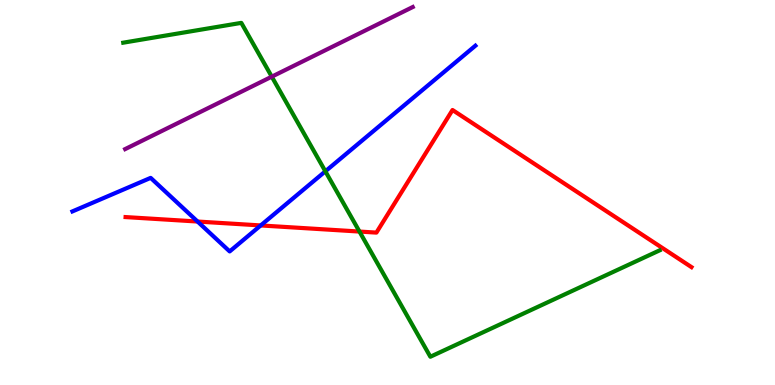[{'lines': ['blue', 'red'], 'intersections': [{'x': 2.55, 'y': 4.25}, {'x': 3.36, 'y': 4.14}]}, {'lines': ['green', 'red'], 'intersections': [{'x': 4.64, 'y': 3.99}]}, {'lines': ['purple', 'red'], 'intersections': []}, {'lines': ['blue', 'green'], 'intersections': [{'x': 4.2, 'y': 5.55}]}, {'lines': ['blue', 'purple'], 'intersections': []}, {'lines': ['green', 'purple'], 'intersections': [{'x': 3.51, 'y': 8.01}]}]